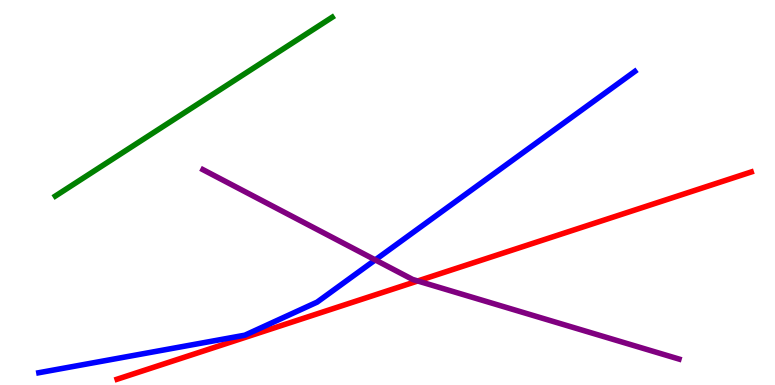[{'lines': ['blue', 'red'], 'intersections': []}, {'lines': ['green', 'red'], 'intersections': []}, {'lines': ['purple', 'red'], 'intersections': [{'x': 5.39, 'y': 2.7}]}, {'lines': ['blue', 'green'], 'intersections': []}, {'lines': ['blue', 'purple'], 'intersections': [{'x': 4.84, 'y': 3.25}]}, {'lines': ['green', 'purple'], 'intersections': []}]